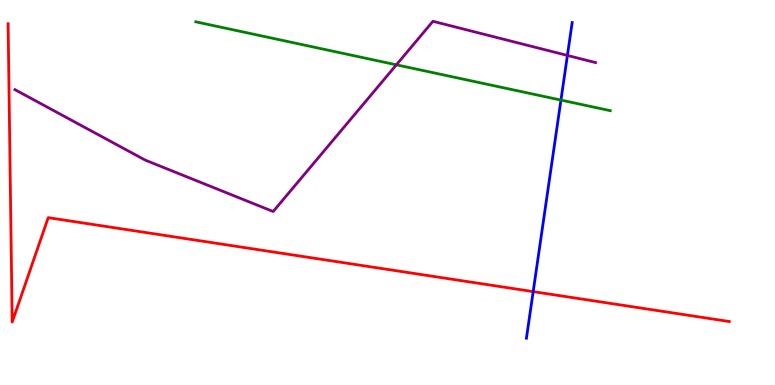[{'lines': ['blue', 'red'], 'intersections': [{'x': 6.88, 'y': 2.43}]}, {'lines': ['green', 'red'], 'intersections': []}, {'lines': ['purple', 'red'], 'intersections': []}, {'lines': ['blue', 'green'], 'intersections': [{'x': 7.24, 'y': 7.4}]}, {'lines': ['blue', 'purple'], 'intersections': [{'x': 7.32, 'y': 8.56}]}, {'lines': ['green', 'purple'], 'intersections': [{'x': 5.11, 'y': 8.32}]}]